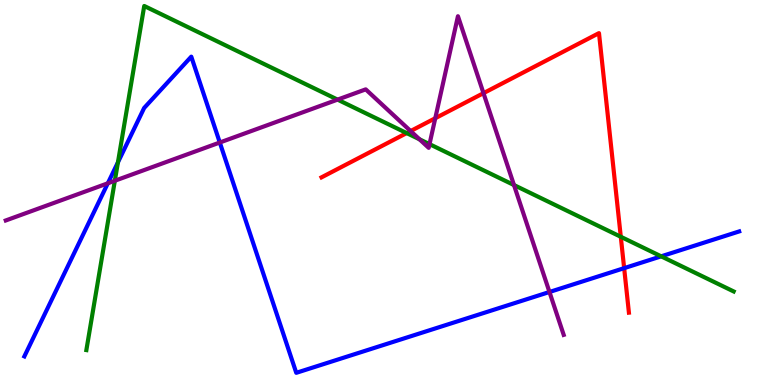[{'lines': ['blue', 'red'], 'intersections': [{'x': 8.05, 'y': 3.04}]}, {'lines': ['green', 'red'], 'intersections': [{'x': 5.25, 'y': 6.54}, {'x': 8.01, 'y': 3.85}]}, {'lines': ['purple', 'red'], 'intersections': [{'x': 5.3, 'y': 6.6}, {'x': 5.62, 'y': 6.93}, {'x': 6.24, 'y': 7.58}]}, {'lines': ['blue', 'green'], 'intersections': [{'x': 1.52, 'y': 5.78}, {'x': 8.53, 'y': 3.34}]}, {'lines': ['blue', 'purple'], 'intersections': [{'x': 1.39, 'y': 5.24}, {'x': 2.84, 'y': 6.3}, {'x': 7.09, 'y': 2.42}]}, {'lines': ['green', 'purple'], 'intersections': [{'x': 1.48, 'y': 5.31}, {'x': 4.36, 'y': 7.41}, {'x': 5.41, 'y': 6.38}, {'x': 5.54, 'y': 6.26}, {'x': 6.63, 'y': 5.19}]}]